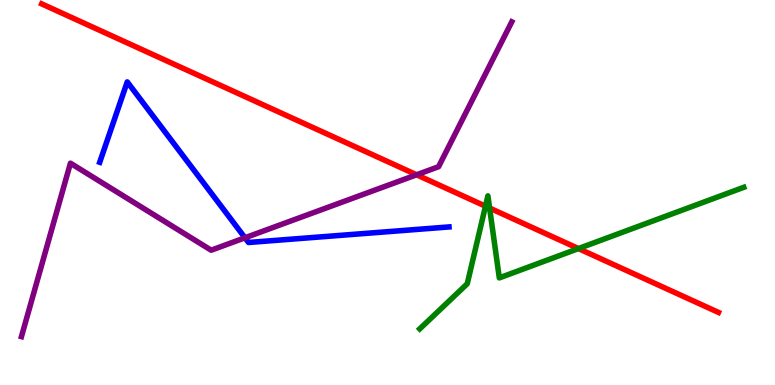[{'lines': ['blue', 'red'], 'intersections': []}, {'lines': ['green', 'red'], 'intersections': [{'x': 6.26, 'y': 4.64}, {'x': 6.32, 'y': 4.6}, {'x': 7.46, 'y': 3.54}]}, {'lines': ['purple', 'red'], 'intersections': [{'x': 5.38, 'y': 5.46}]}, {'lines': ['blue', 'green'], 'intersections': []}, {'lines': ['blue', 'purple'], 'intersections': [{'x': 3.16, 'y': 3.82}]}, {'lines': ['green', 'purple'], 'intersections': []}]